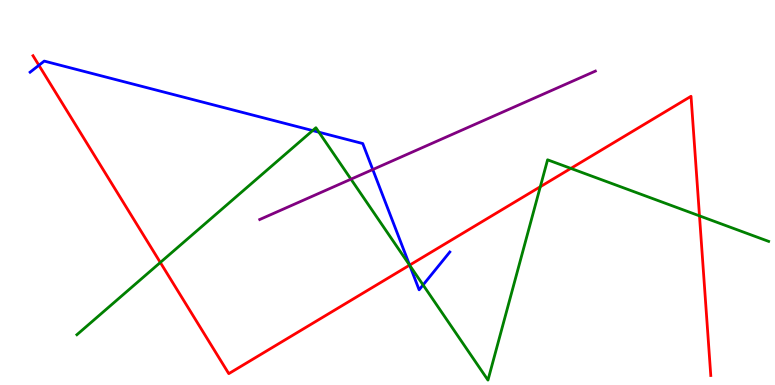[{'lines': ['blue', 'red'], 'intersections': [{'x': 0.502, 'y': 8.3}, {'x': 5.29, 'y': 3.11}]}, {'lines': ['green', 'red'], 'intersections': [{'x': 2.07, 'y': 3.18}, {'x': 5.29, 'y': 3.11}, {'x': 6.97, 'y': 5.15}, {'x': 7.37, 'y': 5.63}, {'x': 9.03, 'y': 4.39}]}, {'lines': ['purple', 'red'], 'intersections': []}, {'lines': ['blue', 'green'], 'intersections': [{'x': 4.03, 'y': 6.61}, {'x': 4.12, 'y': 6.57}, {'x': 5.29, 'y': 3.11}, {'x': 5.46, 'y': 2.6}]}, {'lines': ['blue', 'purple'], 'intersections': [{'x': 4.81, 'y': 5.6}]}, {'lines': ['green', 'purple'], 'intersections': [{'x': 4.53, 'y': 5.35}]}]